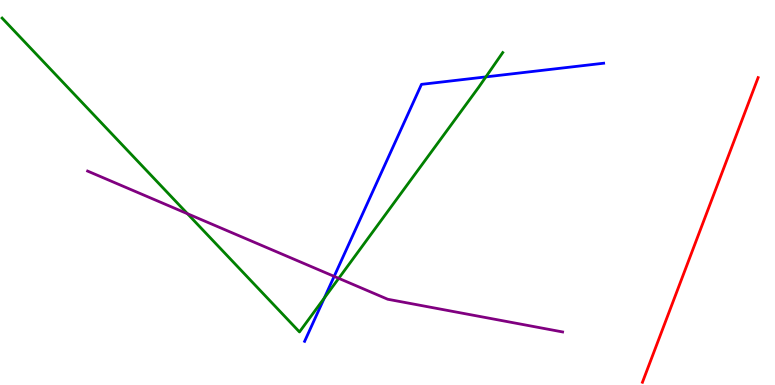[{'lines': ['blue', 'red'], 'intersections': []}, {'lines': ['green', 'red'], 'intersections': []}, {'lines': ['purple', 'red'], 'intersections': []}, {'lines': ['blue', 'green'], 'intersections': [{'x': 4.18, 'y': 2.26}, {'x': 6.27, 'y': 8.0}]}, {'lines': ['blue', 'purple'], 'intersections': [{'x': 4.31, 'y': 2.82}]}, {'lines': ['green', 'purple'], 'intersections': [{'x': 2.42, 'y': 4.45}, {'x': 4.37, 'y': 2.77}]}]